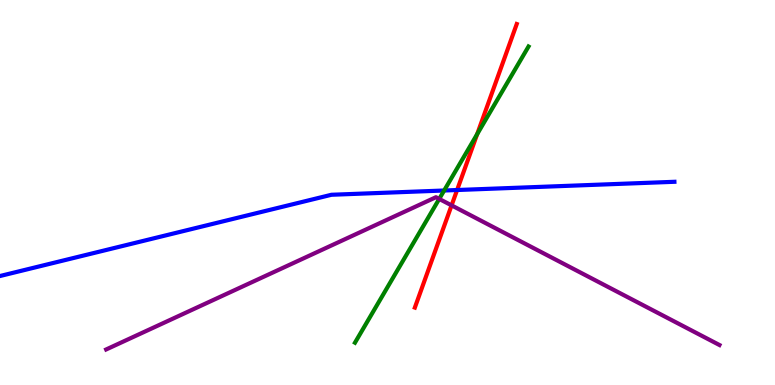[{'lines': ['blue', 'red'], 'intersections': [{'x': 5.9, 'y': 5.06}]}, {'lines': ['green', 'red'], 'intersections': [{'x': 6.16, 'y': 6.52}]}, {'lines': ['purple', 'red'], 'intersections': [{'x': 5.83, 'y': 4.67}]}, {'lines': ['blue', 'green'], 'intersections': [{'x': 5.73, 'y': 5.05}]}, {'lines': ['blue', 'purple'], 'intersections': []}, {'lines': ['green', 'purple'], 'intersections': [{'x': 5.67, 'y': 4.83}]}]